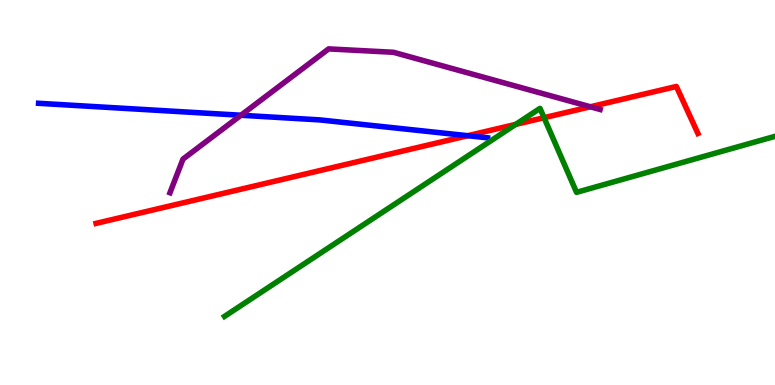[{'lines': ['blue', 'red'], 'intersections': [{'x': 6.04, 'y': 6.48}]}, {'lines': ['green', 'red'], 'intersections': [{'x': 6.65, 'y': 6.77}, {'x': 7.02, 'y': 6.94}]}, {'lines': ['purple', 'red'], 'intersections': [{'x': 7.62, 'y': 7.23}]}, {'lines': ['blue', 'green'], 'intersections': []}, {'lines': ['blue', 'purple'], 'intersections': [{'x': 3.11, 'y': 7.01}]}, {'lines': ['green', 'purple'], 'intersections': []}]